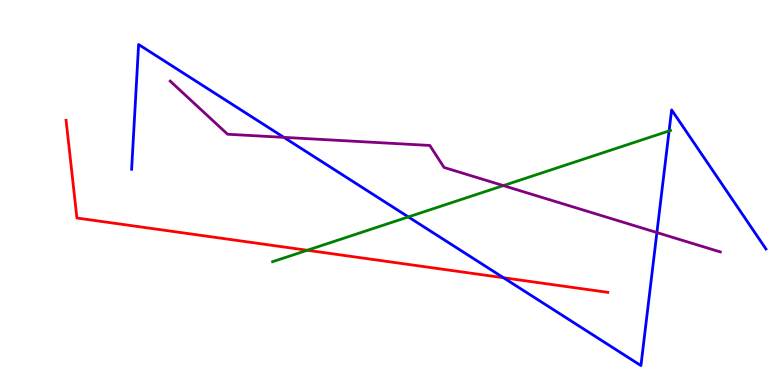[{'lines': ['blue', 'red'], 'intersections': [{'x': 6.5, 'y': 2.79}]}, {'lines': ['green', 'red'], 'intersections': [{'x': 3.96, 'y': 3.5}]}, {'lines': ['purple', 'red'], 'intersections': []}, {'lines': ['blue', 'green'], 'intersections': [{'x': 5.27, 'y': 4.37}, {'x': 8.63, 'y': 6.6}]}, {'lines': ['blue', 'purple'], 'intersections': [{'x': 3.66, 'y': 6.43}, {'x': 8.48, 'y': 3.96}]}, {'lines': ['green', 'purple'], 'intersections': [{'x': 6.49, 'y': 5.18}]}]